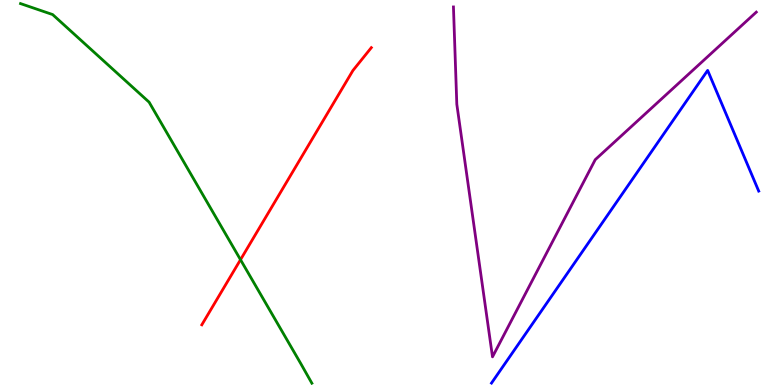[{'lines': ['blue', 'red'], 'intersections': []}, {'lines': ['green', 'red'], 'intersections': [{'x': 3.1, 'y': 3.25}]}, {'lines': ['purple', 'red'], 'intersections': []}, {'lines': ['blue', 'green'], 'intersections': []}, {'lines': ['blue', 'purple'], 'intersections': []}, {'lines': ['green', 'purple'], 'intersections': []}]